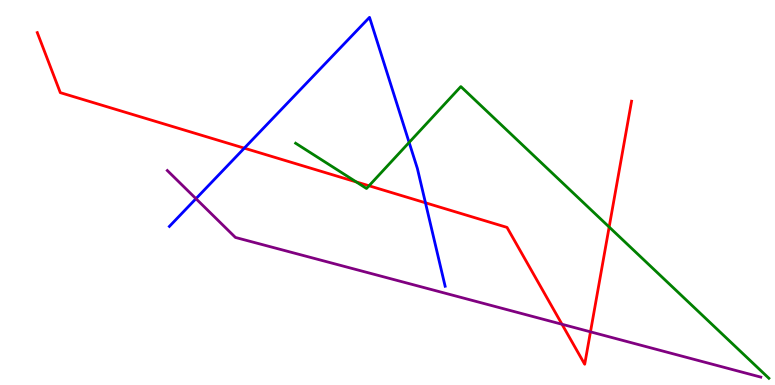[{'lines': ['blue', 'red'], 'intersections': [{'x': 3.15, 'y': 6.15}, {'x': 5.49, 'y': 4.73}]}, {'lines': ['green', 'red'], 'intersections': [{'x': 4.6, 'y': 5.27}, {'x': 4.76, 'y': 5.17}, {'x': 7.86, 'y': 4.1}]}, {'lines': ['purple', 'red'], 'intersections': [{'x': 7.25, 'y': 1.58}, {'x': 7.62, 'y': 1.38}]}, {'lines': ['blue', 'green'], 'intersections': [{'x': 5.28, 'y': 6.3}]}, {'lines': ['blue', 'purple'], 'intersections': [{'x': 2.53, 'y': 4.84}]}, {'lines': ['green', 'purple'], 'intersections': []}]